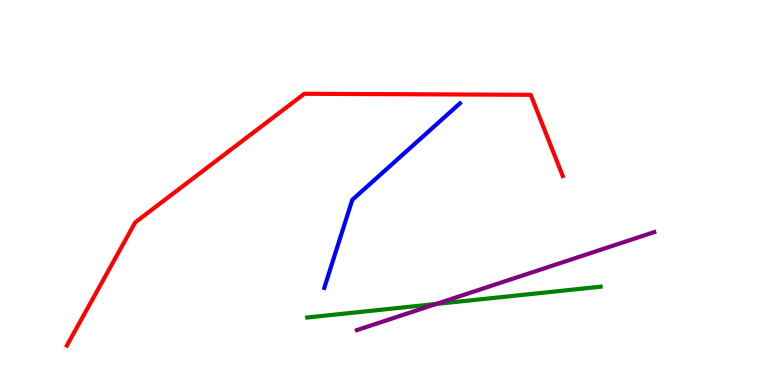[{'lines': ['blue', 'red'], 'intersections': []}, {'lines': ['green', 'red'], 'intersections': []}, {'lines': ['purple', 'red'], 'intersections': []}, {'lines': ['blue', 'green'], 'intersections': []}, {'lines': ['blue', 'purple'], 'intersections': []}, {'lines': ['green', 'purple'], 'intersections': [{'x': 5.63, 'y': 2.1}]}]